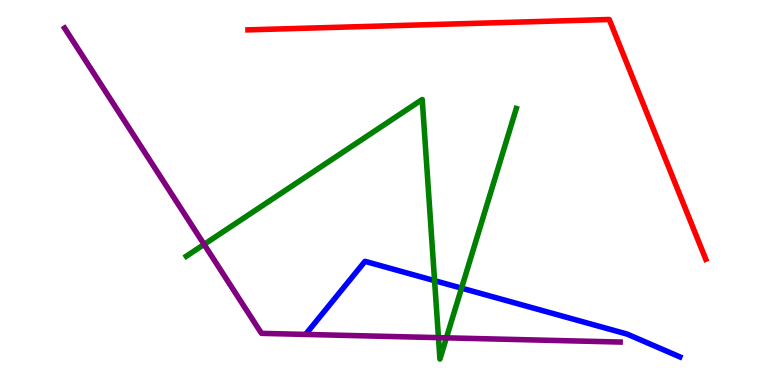[{'lines': ['blue', 'red'], 'intersections': []}, {'lines': ['green', 'red'], 'intersections': []}, {'lines': ['purple', 'red'], 'intersections': []}, {'lines': ['blue', 'green'], 'intersections': [{'x': 5.61, 'y': 2.71}, {'x': 5.96, 'y': 2.52}]}, {'lines': ['blue', 'purple'], 'intersections': []}, {'lines': ['green', 'purple'], 'intersections': [{'x': 2.63, 'y': 3.65}, {'x': 5.66, 'y': 1.23}, {'x': 5.76, 'y': 1.23}]}]